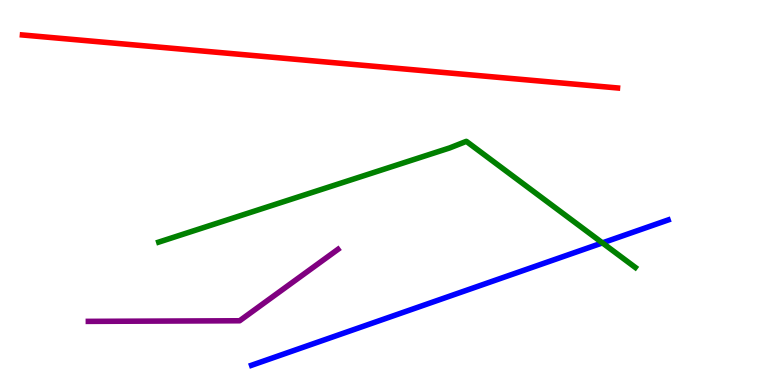[{'lines': ['blue', 'red'], 'intersections': []}, {'lines': ['green', 'red'], 'intersections': []}, {'lines': ['purple', 'red'], 'intersections': []}, {'lines': ['blue', 'green'], 'intersections': [{'x': 7.77, 'y': 3.69}]}, {'lines': ['blue', 'purple'], 'intersections': []}, {'lines': ['green', 'purple'], 'intersections': []}]